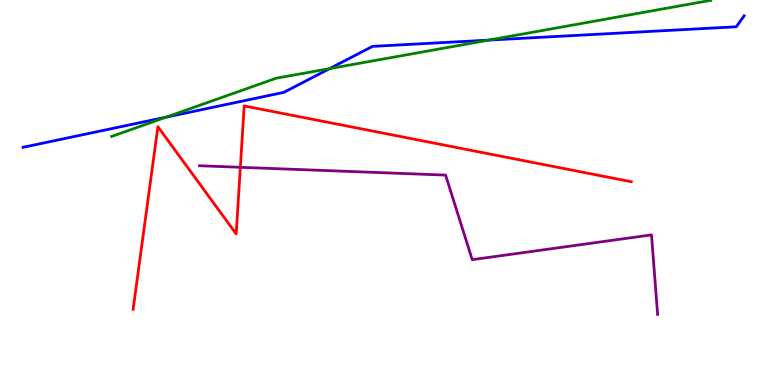[{'lines': ['blue', 'red'], 'intersections': []}, {'lines': ['green', 'red'], 'intersections': []}, {'lines': ['purple', 'red'], 'intersections': [{'x': 3.1, 'y': 5.65}]}, {'lines': ['blue', 'green'], 'intersections': [{'x': 2.15, 'y': 6.96}, {'x': 4.25, 'y': 8.22}, {'x': 6.31, 'y': 8.96}]}, {'lines': ['blue', 'purple'], 'intersections': []}, {'lines': ['green', 'purple'], 'intersections': []}]